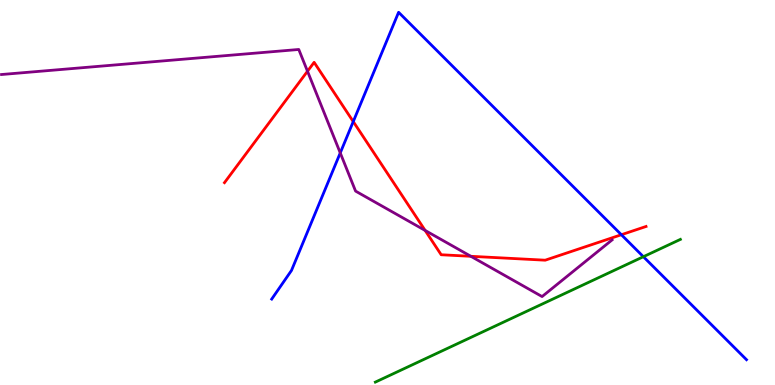[{'lines': ['blue', 'red'], 'intersections': [{'x': 4.56, 'y': 6.84}, {'x': 8.02, 'y': 3.9}]}, {'lines': ['green', 'red'], 'intersections': []}, {'lines': ['purple', 'red'], 'intersections': [{'x': 3.97, 'y': 8.15}, {'x': 5.49, 'y': 4.01}, {'x': 6.08, 'y': 3.34}]}, {'lines': ['blue', 'green'], 'intersections': [{'x': 8.3, 'y': 3.33}]}, {'lines': ['blue', 'purple'], 'intersections': [{'x': 4.39, 'y': 6.03}]}, {'lines': ['green', 'purple'], 'intersections': []}]